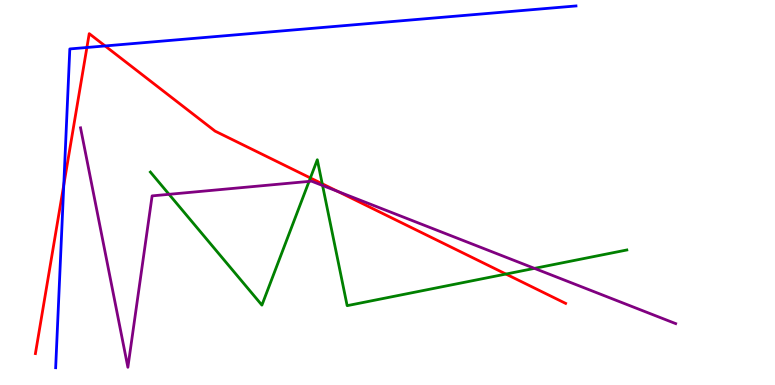[{'lines': ['blue', 'red'], 'intersections': [{'x': 0.823, 'y': 5.2}, {'x': 1.12, 'y': 8.77}, {'x': 1.36, 'y': 8.81}]}, {'lines': ['green', 'red'], 'intersections': [{'x': 4.0, 'y': 5.38}, {'x': 4.16, 'y': 5.23}, {'x': 6.53, 'y': 2.88}]}, {'lines': ['purple', 'red'], 'intersections': [{'x': 4.36, 'y': 5.03}]}, {'lines': ['blue', 'green'], 'intersections': []}, {'lines': ['blue', 'purple'], 'intersections': []}, {'lines': ['green', 'purple'], 'intersections': [{'x': 2.18, 'y': 4.95}, {'x': 3.99, 'y': 5.29}, {'x': 4.16, 'y': 5.18}, {'x': 6.9, 'y': 3.03}]}]